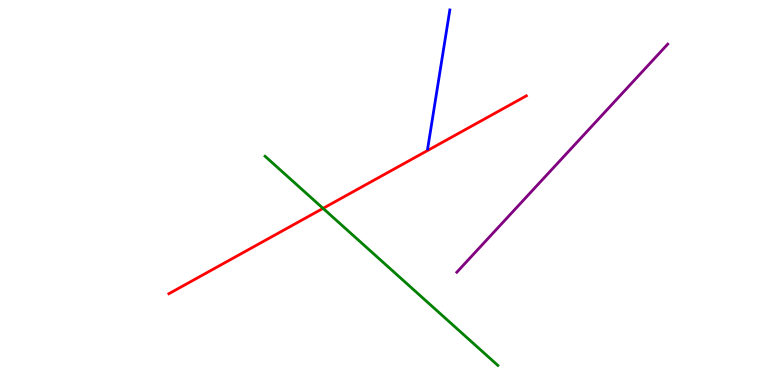[{'lines': ['blue', 'red'], 'intersections': []}, {'lines': ['green', 'red'], 'intersections': [{'x': 4.17, 'y': 4.59}]}, {'lines': ['purple', 'red'], 'intersections': []}, {'lines': ['blue', 'green'], 'intersections': []}, {'lines': ['blue', 'purple'], 'intersections': []}, {'lines': ['green', 'purple'], 'intersections': []}]